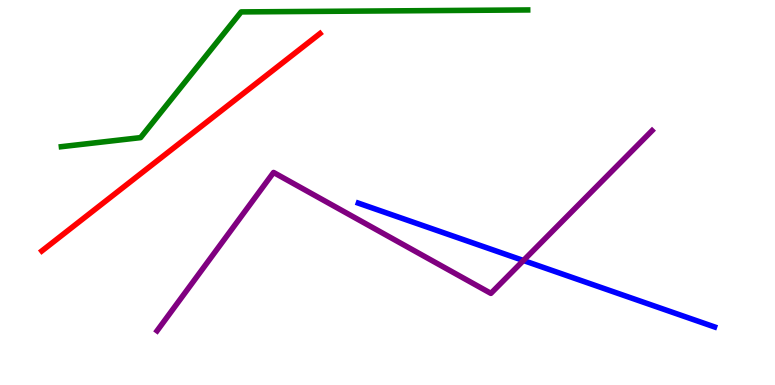[{'lines': ['blue', 'red'], 'intersections': []}, {'lines': ['green', 'red'], 'intersections': []}, {'lines': ['purple', 'red'], 'intersections': []}, {'lines': ['blue', 'green'], 'intersections': []}, {'lines': ['blue', 'purple'], 'intersections': [{'x': 6.75, 'y': 3.23}]}, {'lines': ['green', 'purple'], 'intersections': []}]